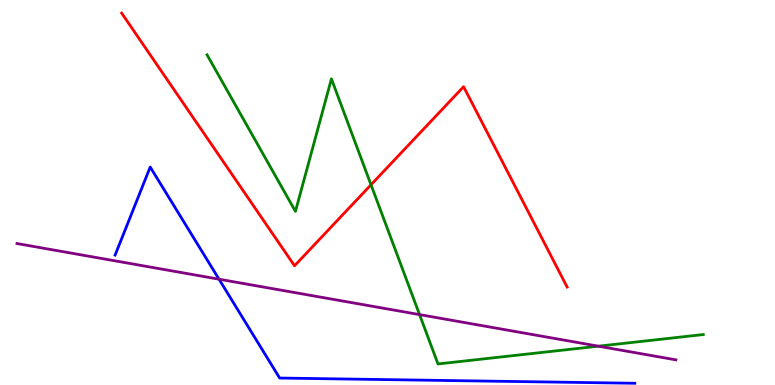[{'lines': ['blue', 'red'], 'intersections': []}, {'lines': ['green', 'red'], 'intersections': [{'x': 4.79, 'y': 5.2}]}, {'lines': ['purple', 'red'], 'intersections': []}, {'lines': ['blue', 'green'], 'intersections': []}, {'lines': ['blue', 'purple'], 'intersections': [{'x': 2.83, 'y': 2.75}]}, {'lines': ['green', 'purple'], 'intersections': [{'x': 5.41, 'y': 1.83}, {'x': 7.72, 'y': 1.01}]}]